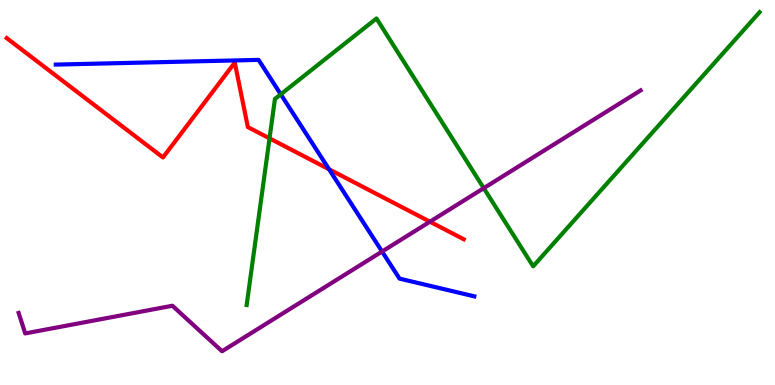[{'lines': ['blue', 'red'], 'intersections': [{'x': 4.25, 'y': 5.6}]}, {'lines': ['green', 'red'], 'intersections': [{'x': 3.48, 'y': 6.41}]}, {'lines': ['purple', 'red'], 'intersections': [{'x': 5.55, 'y': 4.24}]}, {'lines': ['blue', 'green'], 'intersections': [{'x': 3.62, 'y': 7.55}]}, {'lines': ['blue', 'purple'], 'intersections': [{'x': 4.93, 'y': 3.47}]}, {'lines': ['green', 'purple'], 'intersections': [{'x': 6.24, 'y': 5.11}]}]